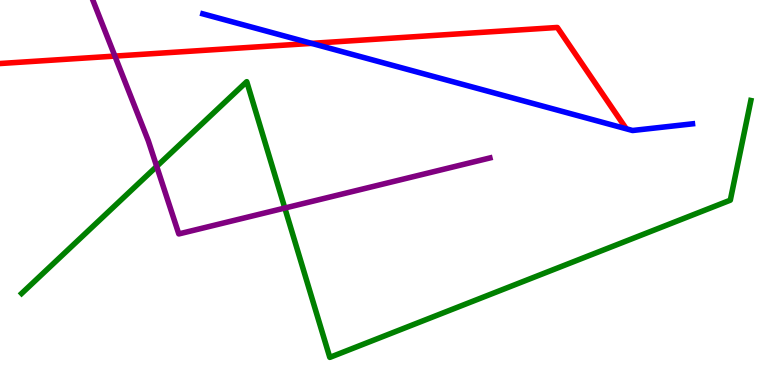[{'lines': ['blue', 'red'], 'intersections': [{'x': 4.02, 'y': 8.87}]}, {'lines': ['green', 'red'], 'intersections': []}, {'lines': ['purple', 'red'], 'intersections': [{'x': 1.48, 'y': 8.54}]}, {'lines': ['blue', 'green'], 'intersections': []}, {'lines': ['blue', 'purple'], 'intersections': []}, {'lines': ['green', 'purple'], 'intersections': [{'x': 2.02, 'y': 5.68}, {'x': 3.68, 'y': 4.6}]}]